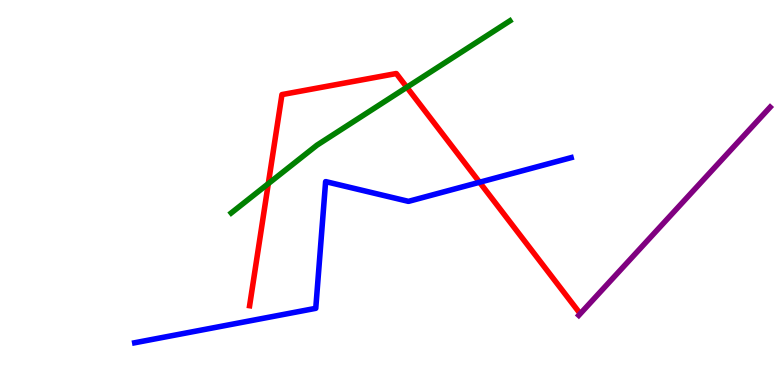[{'lines': ['blue', 'red'], 'intersections': [{'x': 6.19, 'y': 5.27}]}, {'lines': ['green', 'red'], 'intersections': [{'x': 3.46, 'y': 5.23}, {'x': 5.25, 'y': 7.73}]}, {'lines': ['purple', 'red'], 'intersections': []}, {'lines': ['blue', 'green'], 'intersections': []}, {'lines': ['blue', 'purple'], 'intersections': []}, {'lines': ['green', 'purple'], 'intersections': []}]